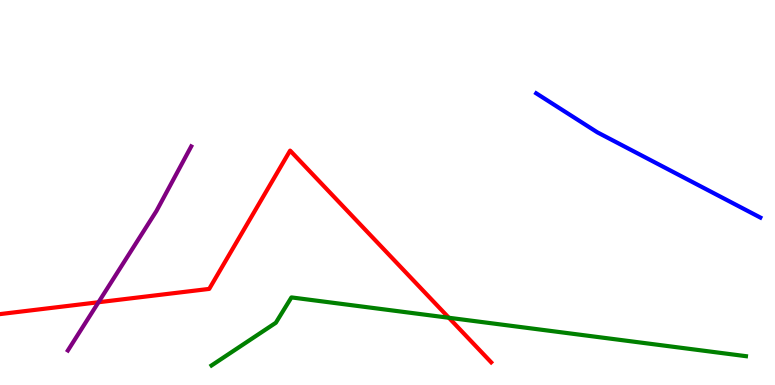[{'lines': ['blue', 'red'], 'intersections': []}, {'lines': ['green', 'red'], 'intersections': [{'x': 5.79, 'y': 1.75}]}, {'lines': ['purple', 'red'], 'intersections': [{'x': 1.27, 'y': 2.15}]}, {'lines': ['blue', 'green'], 'intersections': []}, {'lines': ['blue', 'purple'], 'intersections': []}, {'lines': ['green', 'purple'], 'intersections': []}]